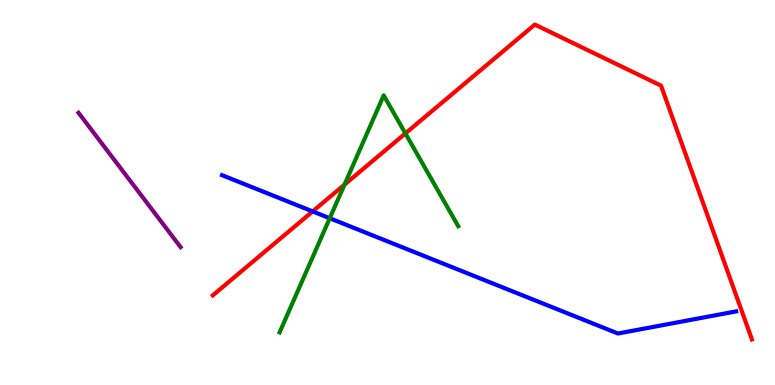[{'lines': ['blue', 'red'], 'intersections': [{'x': 4.03, 'y': 4.51}]}, {'lines': ['green', 'red'], 'intersections': [{'x': 4.45, 'y': 5.2}, {'x': 5.23, 'y': 6.53}]}, {'lines': ['purple', 'red'], 'intersections': []}, {'lines': ['blue', 'green'], 'intersections': [{'x': 4.25, 'y': 4.33}]}, {'lines': ['blue', 'purple'], 'intersections': []}, {'lines': ['green', 'purple'], 'intersections': []}]